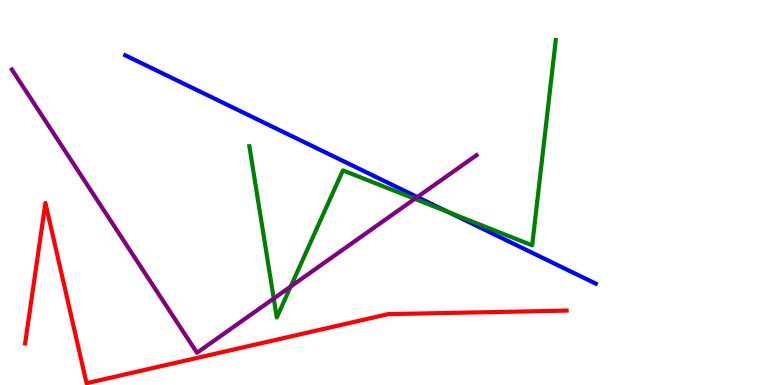[{'lines': ['blue', 'red'], 'intersections': []}, {'lines': ['green', 'red'], 'intersections': []}, {'lines': ['purple', 'red'], 'intersections': []}, {'lines': ['blue', 'green'], 'intersections': [{'x': 5.79, 'y': 4.48}]}, {'lines': ['blue', 'purple'], 'intersections': [{'x': 5.38, 'y': 4.88}]}, {'lines': ['green', 'purple'], 'intersections': [{'x': 3.53, 'y': 2.25}, {'x': 3.75, 'y': 2.56}, {'x': 5.35, 'y': 4.84}]}]